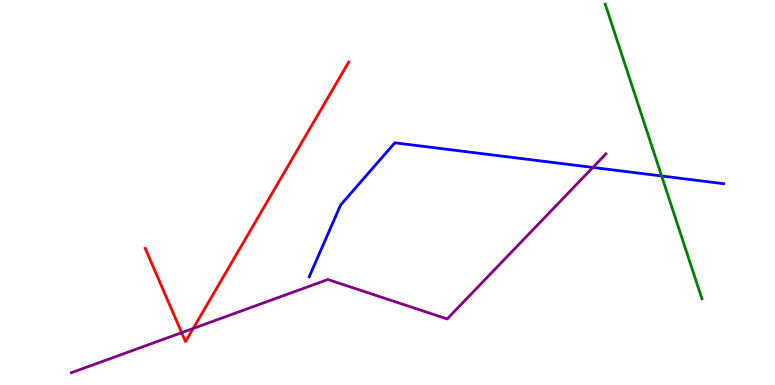[{'lines': ['blue', 'red'], 'intersections': []}, {'lines': ['green', 'red'], 'intersections': []}, {'lines': ['purple', 'red'], 'intersections': [{'x': 2.34, 'y': 1.36}, {'x': 2.49, 'y': 1.47}]}, {'lines': ['blue', 'green'], 'intersections': [{'x': 8.54, 'y': 5.43}]}, {'lines': ['blue', 'purple'], 'intersections': [{'x': 7.65, 'y': 5.65}]}, {'lines': ['green', 'purple'], 'intersections': []}]